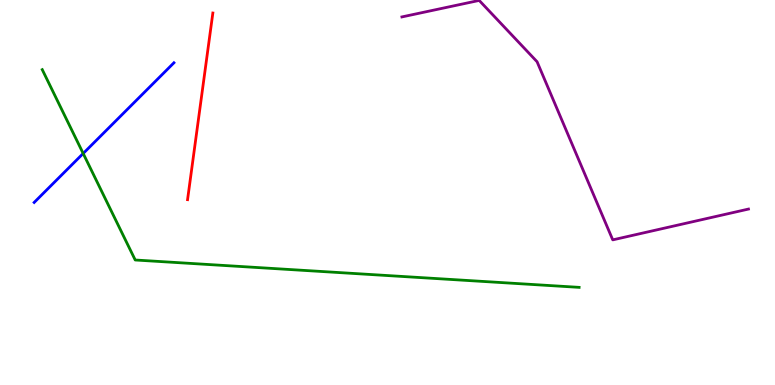[{'lines': ['blue', 'red'], 'intersections': []}, {'lines': ['green', 'red'], 'intersections': []}, {'lines': ['purple', 'red'], 'intersections': []}, {'lines': ['blue', 'green'], 'intersections': [{'x': 1.07, 'y': 6.01}]}, {'lines': ['blue', 'purple'], 'intersections': []}, {'lines': ['green', 'purple'], 'intersections': []}]